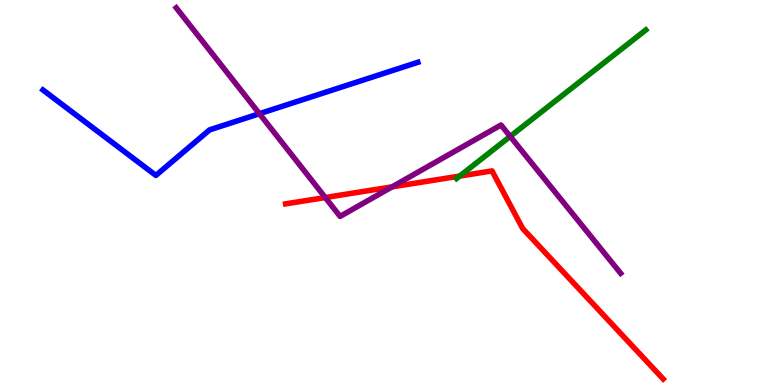[{'lines': ['blue', 'red'], 'intersections': []}, {'lines': ['green', 'red'], 'intersections': [{'x': 5.93, 'y': 5.43}]}, {'lines': ['purple', 'red'], 'intersections': [{'x': 4.2, 'y': 4.87}, {'x': 5.06, 'y': 5.15}]}, {'lines': ['blue', 'green'], 'intersections': []}, {'lines': ['blue', 'purple'], 'intersections': [{'x': 3.35, 'y': 7.05}]}, {'lines': ['green', 'purple'], 'intersections': [{'x': 6.58, 'y': 6.46}]}]